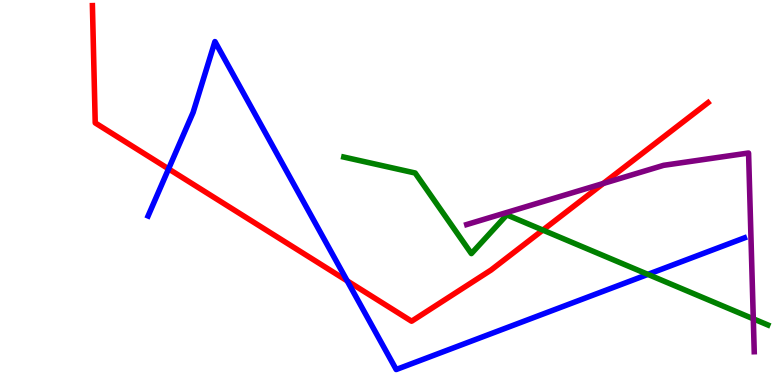[{'lines': ['blue', 'red'], 'intersections': [{'x': 2.18, 'y': 5.61}, {'x': 4.48, 'y': 2.7}]}, {'lines': ['green', 'red'], 'intersections': [{'x': 7.0, 'y': 4.02}]}, {'lines': ['purple', 'red'], 'intersections': [{'x': 7.78, 'y': 5.23}]}, {'lines': ['blue', 'green'], 'intersections': [{'x': 8.36, 'y': 2.87}]}, {'lines': ['blue', 'purple'], 'intersections': []}, {'lines': ['green', 'purple'], 'intersections': [{'x': 9.72, 'y': 1.72}]}]